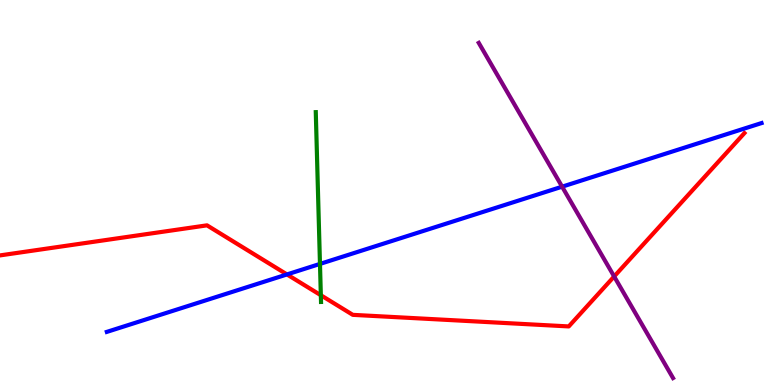[{'lines': ['blue', 'red'], 'intersections': [{'x': 3.7, 'y': 2.87}]}, {'lines': ['green', 'red'], 'intersections': [{'x': 4.14, 'y': 2.33}]}, {'lines': ['purple', 'red'], 'intersections': [{'x': 7.92, 'y': 2.82}]}, {'lines': ['blue', 'green'], 'intersections': [{'x': 4.13, 'y': 3.15}]}, {'lines': ['blue', 'purple'], 'intersections': [{'x': 7.25, 'y': 5.15}]}, {'lines': ['green', 'purple'], 'intersections': []}]